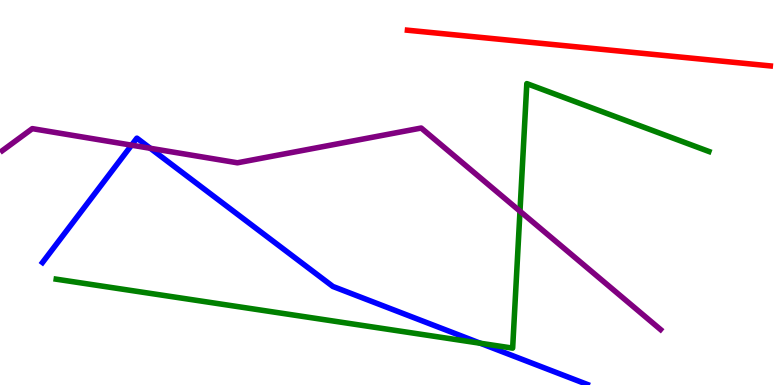[{'lines': ['blue', 'red'], 'intersections': []}, {'lines': ['green', 'red'], 'intersections': []}, {'lines': ['purple', 'red'], 'intersections': []}, {'lines': ['blue', 'green'], 'intersections': [{'x': 6.2, 'y': 1.08}]}, {'lines': ['blue', 'purple'], 'intersections': [{'x': 1.7, 'y': 6.23}, {'x': 1.94, 'y': 6.15}]}, {'lines': ['green', 'purple'], 'intersections': [{'x': 6.71, 'y': 4.51}]}]